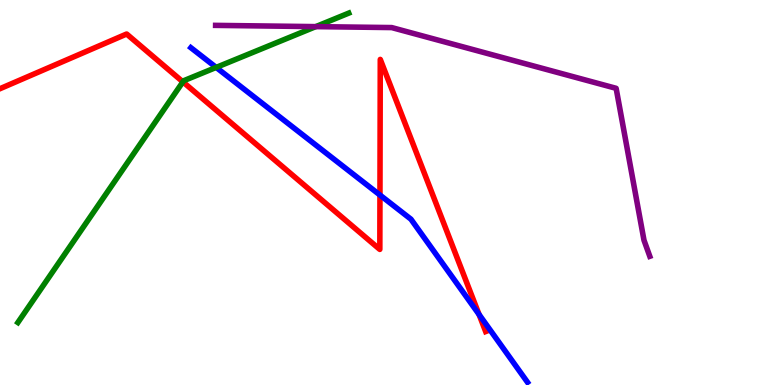[{'lines': ['blue', 'red'], 'intersections': [{'x': 4.9, 'y': 4.93}, {'x': 6.18, 'y': 1.83}]}, {'lines': ['green', 'red'], 'intersections': [{'x': 2.36, 'y': 7.87}]}, {'lines': ['purple', 'red'], 'intersections': []}, {'lines': ['blue', 'green'], 'intersections': [{'x': 2.79, 'y': 8.25}]}, {'lines': ['blue', 'purple'], 'intersections': []}, {'lines': ['green', 'purple'], 'intersections': [{'x': 4.07, 'y': 9.31}]}]